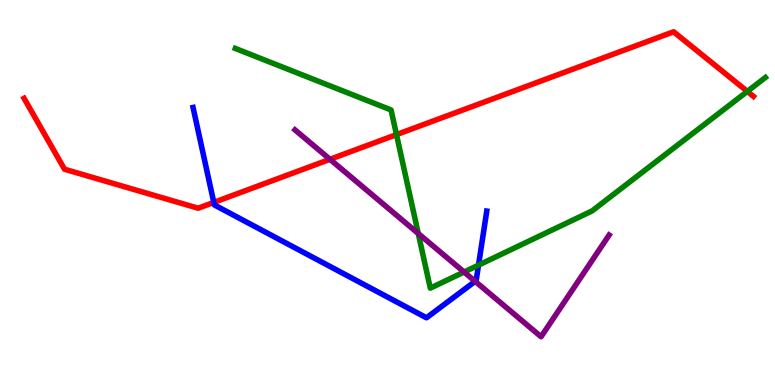[{'lines': ['blue', 'red'], 'intersections': [{'x': 2.76, 'y': 4.74}]}, {'lines': ['green', 'red'], 'intersections': [{'x': 5.12, 'y': 6.5}, {'x': 9.64, 'y': 7.63}]}, {'lines': ['purple', 'red'], 'intersections': [{'x': 4.26, 'y': 5.86}]}, {'lines': ['blue', 'green'], 'intersections': [{'x': 6.17, 'y': 3.11}]}, {'lines': ['blue', 'purple'], 'intersections': [{'x': 6.13, 'y': 2.69}]}, {'lines': ['green', 'purple'], 'intersections': [{'x': 5.4, 'y': 3.93}, {'x': 5.99, 'y': 2.93}]}]